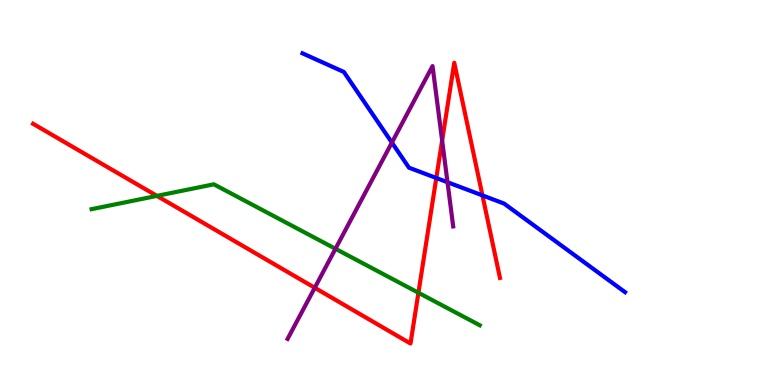[{'lines': ['blue', 'red'], 'intersections': [{'x': 5.63, 'y': 5.38}, {'x': 6.22, 'y': 4.92}]}, {'lines': ['green', 'red'], 'intersections': [{'x': 2.02, 'y': 4.91}, {'x': 5.4, 'y': 2.4}]}, {'lines': ['purple', 'red'], 'intersections': [{'x': 4.06, 'y': 2.53}, {'x': 5.7, 'y': 6.35}]}, {'lines': ['blue', 'green'], 'intersections': []}, {'lines': ['blue', 'purple'], 'intersections': [{'x': 5.06, 'y': 6.3}, {'x': 5.77, 'y': 5.27}]}, {'lines': ['green', 'purple'], 'intersections': [{'x': 4.33, 'y': 3.54}]}]